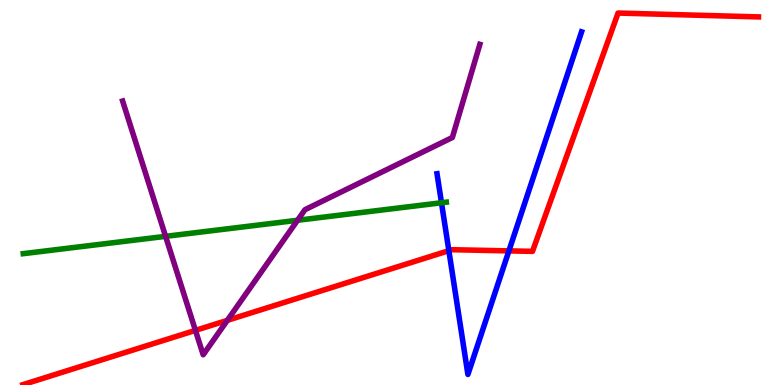[{'lines': ['blue', 'red'], 'intersections': [{'x': 5.79, 'y': 3.49}, {'x': 6.57, 'y': 3.48}]}, {'lines': ['green', 'red'], 'intersections': []}, {'lines': ['purple', 'red'], 'intersections': [{'x': 2.52, 'y': 1.42}, {'x': 2.93, 'y': 1.68}]}, {'lines': ['blue', 'green'], 'intersections': [{'x': 5.7, 'y': 4.73}]}, {'lines': ['blue', 'purple'], 'intersections': []}, {'lines': ['green', 'purple'], 'intersections': [{'x': 2.14, 'y': 3.86}, {'x': 3.84, 'y': 4.28}]}]